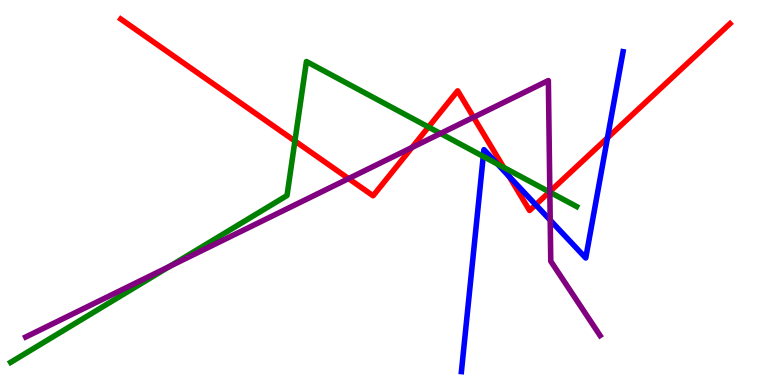[{'lines': ['blue', 'red'], 'intersections': [{'x': 6.57, 'y': 5.42}, {'x': 6.91, 'y': 4.68}, {'x': 7.84, 'y': 6.42}]}, {'lines': ['green', 'red'], 'intersections': [{'x': 3.81, 'y': 6.34}, {'x': 5.53, 'y': 6.7}, {'x': 6.5, 'y': 5.65}, {'x': 7.09, 'y': 5.01}]}, {'lines': ['purple', 'red'], 'intersections': [{'x': 4.5, 'y': 5.36}, {'x': 5.32, 'y': 6.17}, {'x': 6.11, 'y': 6.95}, {'x': 7.09, 'y': 5.02}]}, {'lines': ['blue', 'green'], 'intersections': [{'x': 6.24, 'y': 5.94}, {'x': 6.42, 'y': 5.74}]}, {'lines': ['blue', 'purple'], 'intersections': [{'x': 7.1, 'y': 4.28}]}, {'lines': ['green', 'purple'], 'intersections': [{'x': 2.19, 'y': 3.08}, {'x': 5.68, 'y': 6.53}, {'x': 7.09, 'y': 5.01}]}]